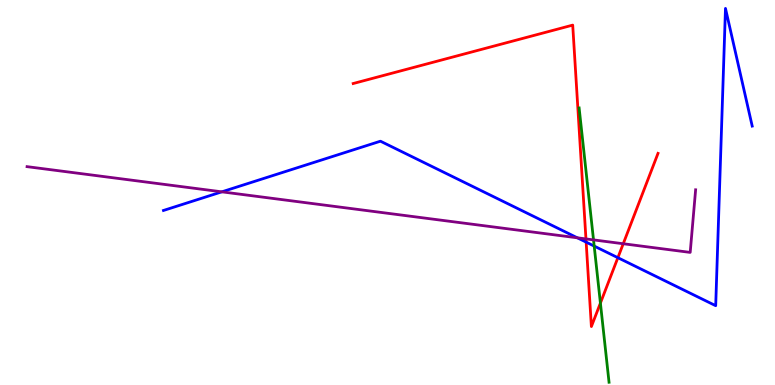[{'lines': ['blue', 'red'], 'intersections': [{'x': 7.56, 'y': 3.71}, {'x': 7.97, 'y': 3.31}]}, {'lines': ['green', 'red'], 'intersections': [{'x': 7.75, 'y': 2.13}]}, {'lines': ['purple', 'red'], 'intersections': [{'x': 7.56, 'y': 3.79}, {'x': 8.04, 'y': 3.67}]}, {'lines': ['blue', 'green'], 'intersections': [{'x': 7.67, 'y': 3.61}]}, {'lines': ['blue', 'purple'], 'intersections': [{'x': 2.86, 'y': 5.02}, {'x': 7.45, 'y': 3.82}]}, {'lines': ['green', 'purple'], 'intersections': [{'x': 7.66, 'y': 3.77}]}]